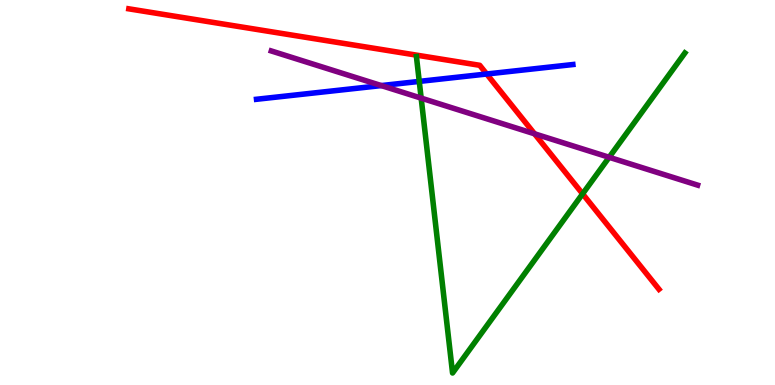[{'lines': ['blue', 'red'], 'intersections': [{'x': 6.28, 'y': 8.08}]}, {'lines': ['green', 'red'], 'intersections': [{'x': 7.52, 'y': 4.96}]}, {'lines': ['purple', 'red'], 'intersections': [{'x': 6.9, 'y': 6.52}]}, {'lines': ['blue', 'green'], 'intersections': [{'x': 5.41, 'y': 7.89}]}, {'lines': ['blue', 'purple'], 'intersections': [{'x': 4.92, 'y': 7.78}]}, {'lines': ['green', 'purple'], 'intersections': [{'x': 5.43, 'y': 7.45}, {'x': 7.86, 'y': 5.91}]}]